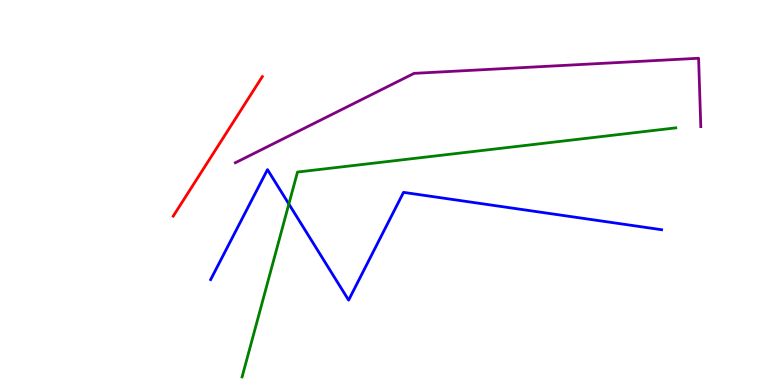[{'lines': ['blue', 'red'], 'intersections': []}, {'lines': ['green', 'red'], 'intersections': []}, {'lines': ['purple', 'red'], 'intersections': []}, {'lines': ['blue', 'green'], 'intersections': [{'x': 3.73, 'y': 4.7}]}, {'lines': ['blue', 'purple'], 'intersections': []}, {'lines': ['green', 'purple'], 'intersections': []}]